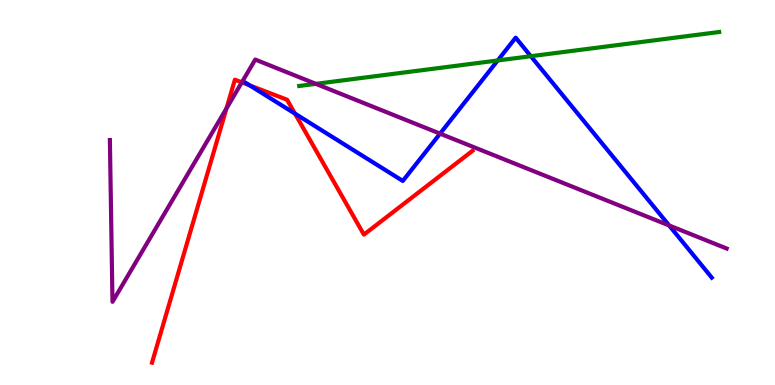[{'lines': ['blue', 'red'], 'intersections': [{'x': 3.22, 'y': 7.78}, {'x': 3.81, 'y': 7.05}]}, {'lines': ['green', 'red'], 'intersections': []}, {'lines': ['purple', 'red'], 'intersections': [{'x': 2.92, 'y': 7.19}, {'x': 3.12, 'y': 7.86}]}, {'lines': ['blue', 'green'], 'intersections': [{'x': 6.42, 'y': 8.43}, {'x': 6.85, 'y': 8.54}]}, {'lines': ['blue', 'purple'], 'intersections': [{'x': 5.68, 'y': 6.53}, {'x': 8.63, 'y': 4.14}]}, {'lines': ['green', 'purple'], 'intersections': [{'x': 4.08, 'y': 7.82}]}]